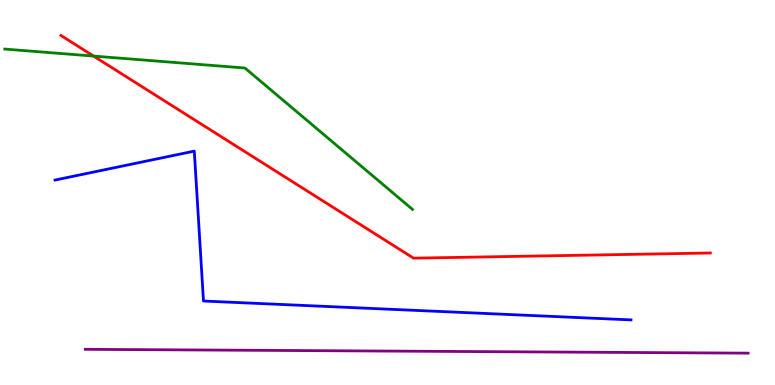[{'lines': ['blue', 'red'], 'intersections': []}, {'lines': ['green', 'red'], 'intersections': [{'x': 1.21, 'y': 8.54}]}, {'lines': ['purple', 'red'], 'intersections': []}, {'lines': ['blue', 'green'], 'intersections': []}, {'lines': ['blue', 'purple'], 'intersections': []}, {'lines': ['green', 'purple'], 'intersections': []}]